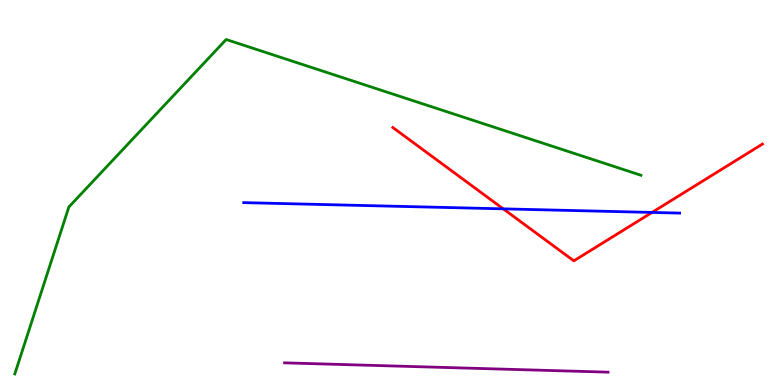[{'lines': ['blue', 'red'], 'intersections': [{'x': 6.49, 'y': 4.58}, {'x': 8.41, 'y': 4.48}]}, {'lines': ['green', 'red'], 'intersections': []}, {'lines': ['purple', 'red'], 'intersections': []}, {'lines': ['blue', 'green'], 'intersections': []}, {'lines': ['blue', 'purple'], 'intersections': []}, {'lines': ['green', 'purple'], 'intersections': []}]